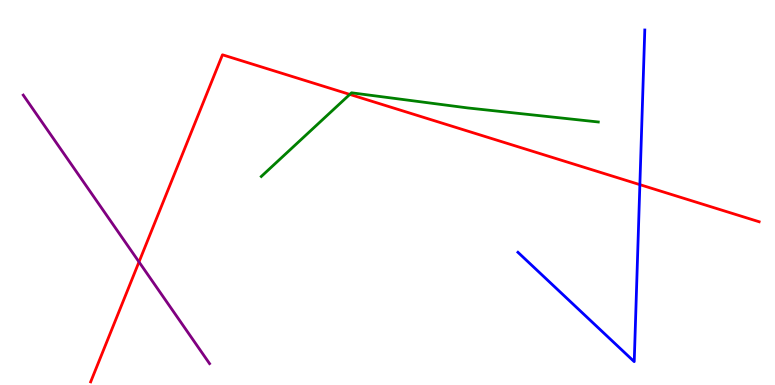[{'lines': ['blue', 'red'], 'intersections': [{'x': 8.26, 'y': 5.2}]}, {'lines': ['green', 'red'], 'intersections': [{'x': 4.51, 'y': 7.55}]}, {'lines': ['purple', 'red'], 'intersections': [{'x': 1.79, 'y': 3.2}]}, {'lines': ['blue', 'green'], 'intersections': []}, {'lines': ['blue', 'purple'], 'intersections': []}, {'lines': ['green', 'purple'], 'intersections': []}]